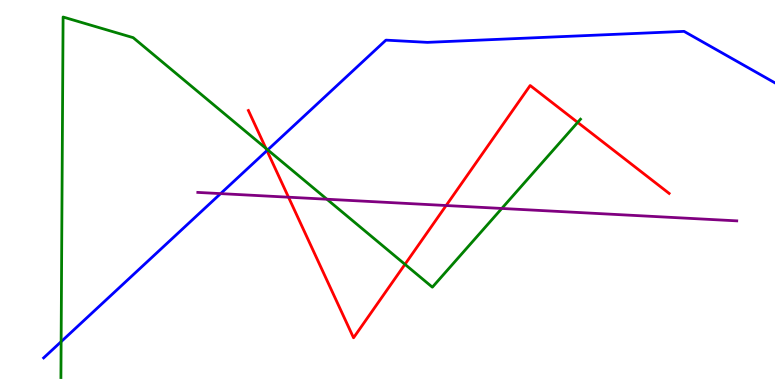[{'lines': ['blue', 'red'], 'intersections': [{'x': 3.44, 'y': 6.09}]}, {'lines': ['green', 'red'], 'intersections': [{'x': 3.43, 'y': 6.15}, {'x': 5.23, 'y': 3.13}, {'x': 7.45, 'y': 6.82}]}, {'lines': ['purple', 'red'], 'intersections': [{'x': 3.72, 'y': 4.88}, {'x': 5.76, 'y': 4.66}]}, {'lines': ['blue', 'green'], 'intersections': [{'x': 0.789, 'y': 1.13}, {'x': 3.45, 'y': 6.11}]}, {'lines': ['blue', 'purple'], 'intersections': [{'x': 2.85, 'y': 4.97}]}, {'lines': ['green', 'purple'], 'intersections': [{'x': 4.22, 'y': 4.83}, {'x': 6.47, 'y': 4.59}]}]